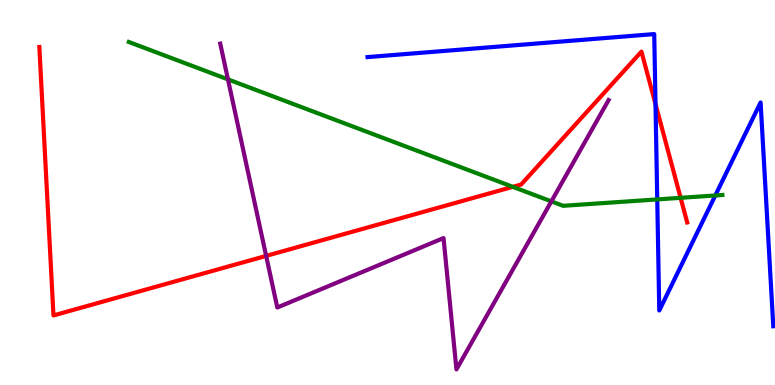[{'lines': ['blue', 'red'], 'intersections': [{'x': 8.46, 'y': 7.3}]}, {'lines': ['green', 'red'], 'intersections': [{'x': 6.62, 'y': 5.15}, {'x': 8.78, 'y': 4.86}]}, {'lines': ['purple', 'red'], 'intersections': [{'x': 3.43, 'y': 3.35}]}, {'lines': ['blue', 'green'], 'intersections': [{'x': 8.48, 'y': 4.82}, {'x': 9.23, 'y': 4.92}]}, {'lines': ['blue', 'purple'], 'intersections': []}, {'lines': ['green', 'purple'], 'intersections': [{'x': 2.94, 'y': 7.94}, {'x': 7.11, 'y': 4.77}]}]